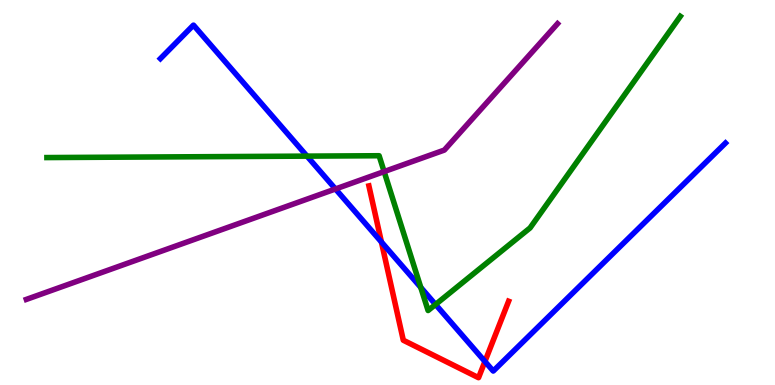[{'lines': ['blue', 'red'], 'intersections': [{'x': 4.92, 'y': 3.71}, {'x': 6.26, 'y': 0.611}]}, {'lines': ['green', 'red'], 'intersections': []}, {'lines': ['purple', 'red'], 'intersections': []}, {'lines': ['blue', 'green'], 'intersections': [{'x': 3.96, 'y': 5.94}, {'x': 5.43, 'y': 2.53}, {'x': 5.62, 'y': 2.09}]}, {'lines': ['blue', 'purple'], 'intersections': [{'x': 4.33, 'y': 5.09}]}, {'lines': ['green', 'purple'], 'intersections': [{'x': 4.96, 'y': 5.54}]}]